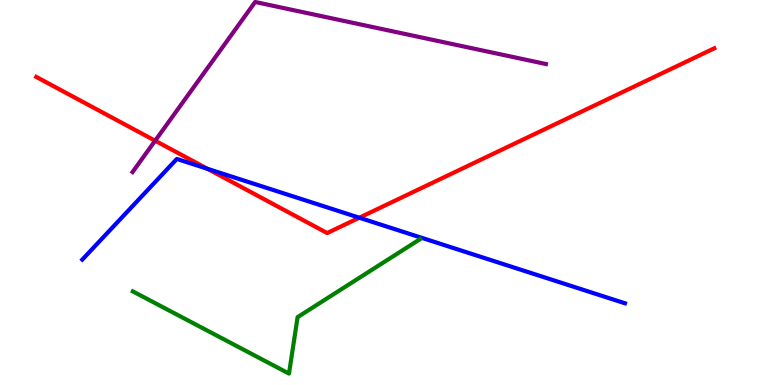[{'lines': ['blue', 'red'], 'intersections': [{'x': 2.68, 'y': 5.62}, {'x': 4.64, 'y': 4.35}]}, {'lines': ['green', 'red'], 'intersections': []}, {'lines': ['purple', 'red'], 'intersections': [{'x': 2.0, 'y': 6.34}]}, {'lines': ['blue', 'green'], 'intersections': []}, {'lines': ['blue', 'purple'], 'intersections': []}, {'lines': ['green', 'purple'], 'intersections': []}]